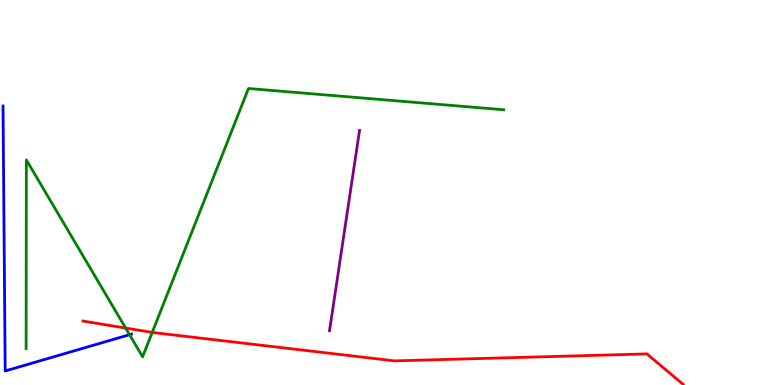[{'lines': ['blue', 'red'], 'intersections': []}, {'lines': ['green', 'red'], 'intersections': [{'x': 1.62, 'y': 1.48}, {'x': 1.96, 'y': 1.37}]}, {'lines': ['purple', 'red'], 'intersections': []}, {'lines': ['blue', 'green'], 'intersections': [{'x': 1.67, 'y': 1.31}]}, {'lines': ['blue', 'purple'], 'intersections': []}, {'lines': ['green', 'purple'], 'intersections': []}]